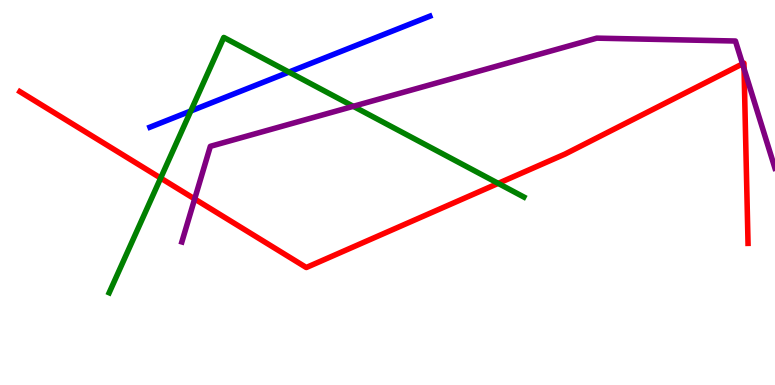[{'lines': ['blue', 'red'], 'intersections': []}, {'lines': ['green', 'red'], 'intersections': [{'x': 2.07, 'y': 5.37}, {'x': 6.43, 'y': 5.24}]}, {'lines': ['purple', 'red'], 'intersections': [{'x': 2.51, 'y': 4.83}, {'x': 9.58, 'y': 8.34}, {'x': 9.6, 'y': 8.21}]}, {'lines': ['blue', 'green'], 'intersections': [{'x': 2.46, 'y': 7.12}, {'x': 3.73, 'y': 8.13}]}, {'lines': ['blue', 'purple'], 'intersections': []}, {'lines': ['green', 'purple'], 'intersections': [{'x': 4.56, 'y': 7.24}]}]